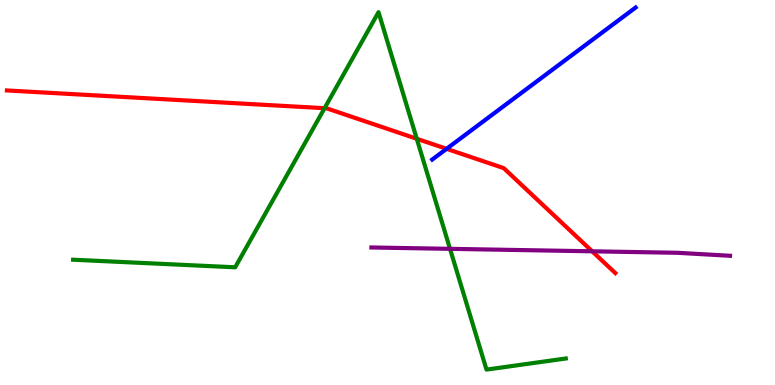[{'lines': ['blue', 'red'], 'intersections': [{'x': 5.76, 'y': 6.13}]}, {'lines': ['green', 'red'], 'intersections': [{'x': 4.19, 'y': 7.19}, {'x': 5.38, 'y': 6.4}]}, {'lines': ['purple', 'red'], 'intersections': [{'x': 7.64, 'y': 3.47}]}, {'lines': ['blue', 'green'], 'intersections': []}, {'lines': ['blue', 'purple'], 'intersections': []}, {'lines': ['green', 'purple'], 'intersections': [{'x': 5.81, 'y': 3.54}]}]